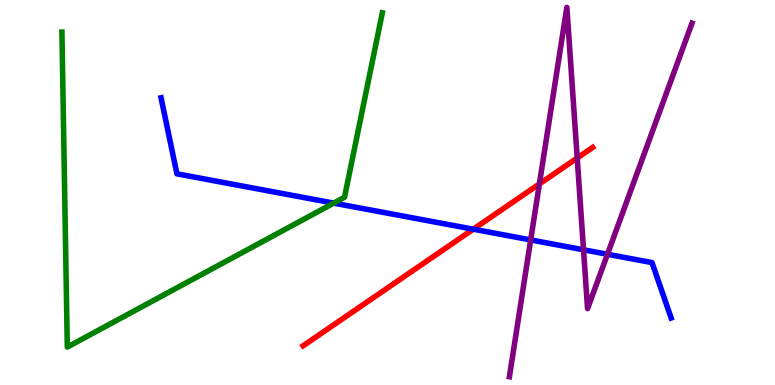[{'lines': ['blue', 'red'], 'intersections': [{'x': 6.11, 'y': 4.05}]}, {'lines': ['green', 'red'], 'intersections': []}, {'lines': ['purple', 'red'], 'intersections': [{'x': 6.96, 'y': 5.22}, {'x': 7.45, 'y': 5.9}]}, {'lines': ['blue', 'green'], 'intersections': [{'x': 4.31, 'y': 4.72}]}, {'lines': ['blue', 'purple'], 'intersections': [{'x': 6.85, 'y': 3.77}, {'x': 7.53, 'y': 3.51}, {'x': 7.84, 'y': 3.4}]}, {'lines': ['green', 'purple'], 'intersections': []}]